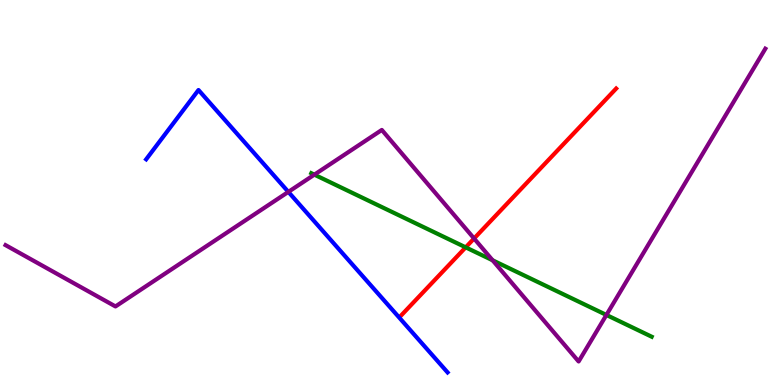[{'lines': ['blue', 'red'], 'intersections': []}, {'lines': ['green', 'red'], 'intersections': [{'x': 6.01, 'y': 3.58}]}, {'lines': ['purple', 'red'], 'intersections': [{'x': 6.12, 'y': 3.81}]}, {'lines': ['blue', 'green'], 'intersections': []}, {'lines': ['blue', 'purple'], 'intersections': [{'x': 3.72, 'y': 5.02}]}, {'lines': ['green', 'purple'], 'intersections': [{'x': 4.06, 'y': 5.46}, {'x': 6.36, 'y': 3.24}, {'x': 7.82, 'y': 1.82}]}]